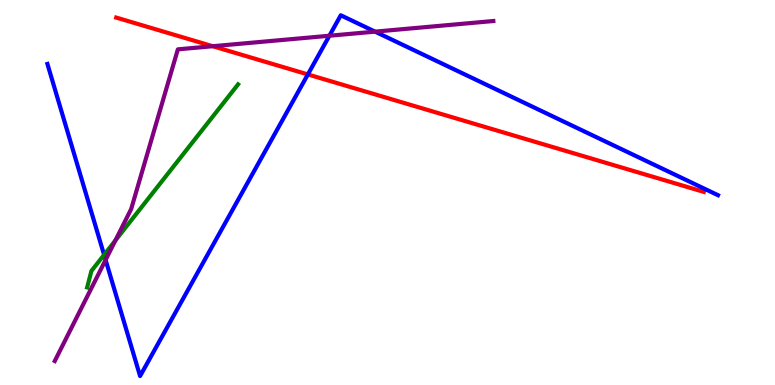[{'lines': ['blue', 'red'], 'intersections': [{'x': 3.97, 'y': 8.07}]}, {'lines': ['green', 'red'], 'intersections': []}, {'lines': ['purple', 'red'], 'intersections': [{'x': 2.74, 'y': 8.8}]}, {'lines': ['blue', 'green'], 'intersections': [{'x': 1.34, 'y': 3.38}]}, {'lines': ['blue', 'purple'], 'intersections': [{'x': 1.36, 'y': 3.25}, {'x': 4.25, 'y': 9.07}, {'x': 4.84, 'y': 9.18}]}, {'lines': ['green', 'purple'], 'intersections': [{'x': 1.49, 'y': 3.75}]}]